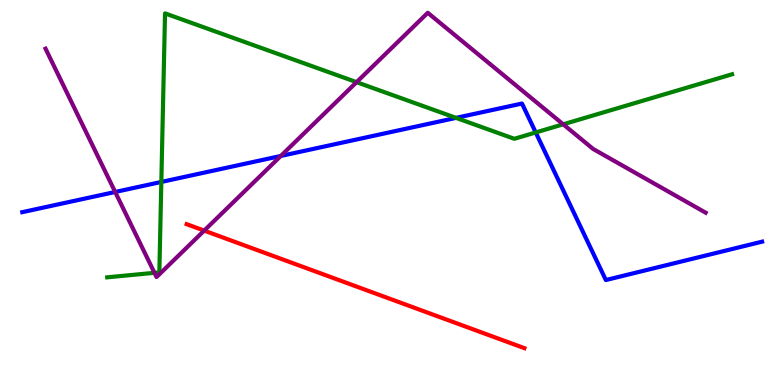[{'lines': ['blue', 'red'], 'intersections': []}, {'lines': ['green', 'red'], 'intersections': []}, {'lines': ['purple', 'red'], 'intersections': [{'x': 2.63, 'y': 4.01}]}, {'lines': ['blue', 'green'], 'intersections': [{'x': 2.08, 'y': 5.27}, {'x': 5.88, 'y': 6.94}, {'x': 6.91, 'y': 6.56}]}, {'lines': ['blue', 'purple'], 'intersections': [{'x': 1.49, 'y': 5.01}, {'x': 3.62, 'y': 5.95}]}, {'lines': ['green', 'purple'], 'intersections': [{'x': 1.99, 'y': 2.91}, {'x': 4.6, 'y': 7.87}, {'x': 7.27, 'y': 6.77}]}]